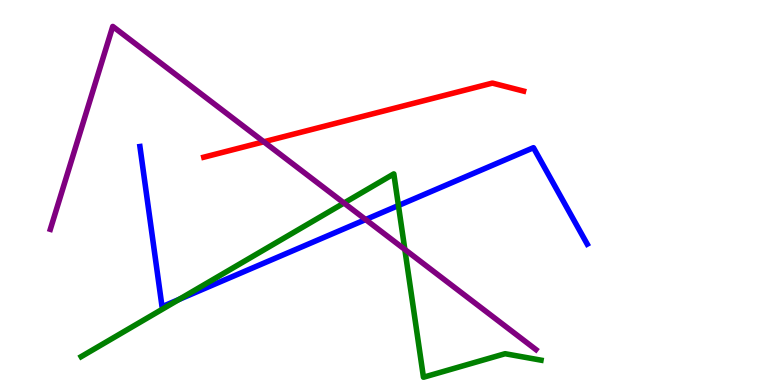[{'lines': ['blue', 'red'], 'intersections': []}, {'lines': ['green', 'red'], 'intersections': []}, {'lines': ['purple', 'red'], 'intersections': [{'x': 3.4, 'y': 6.32}]}, {'lines': ['blue', 'green'], 'intersections': [{'x': 2.31, 'y': 2.22}, {'x': 5.14, 'y': 4.66}]}, {'lines': ['blue', 'purple'], 'intersections': [{'x': 4.72, 'y': 4.3}]}, {'lines': ['green', 'purple'], 'intersections': [{'x': 4.44, 'y': 4.73}, {'x': 5.22, 'y': 3.52}]}]